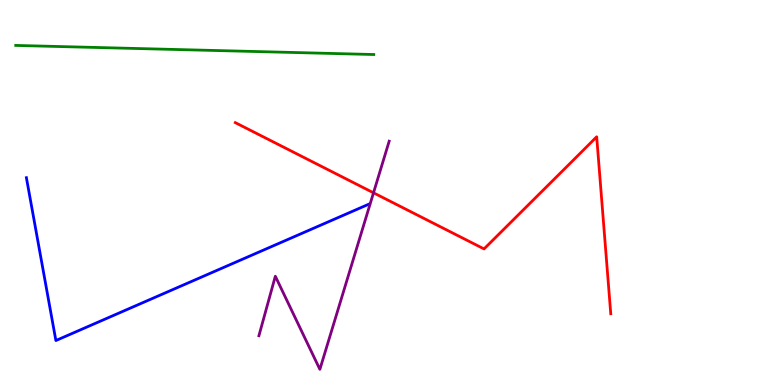[{'lines': ['blue', 'red'], 'intersections': []}, {'lines': ['green', 'red'], 'intersections': []}, {'lines': ['purple', 'red'], 'intersections': [{'x': 4.82, 'y': 4.99}]}, {'lines': ['blue', 'green'], 'intersections': []}, {'lines': ['blue', 'purple'], 'intersections': []}, {'lines': ['green', 'purple'], 'intersections': []}]